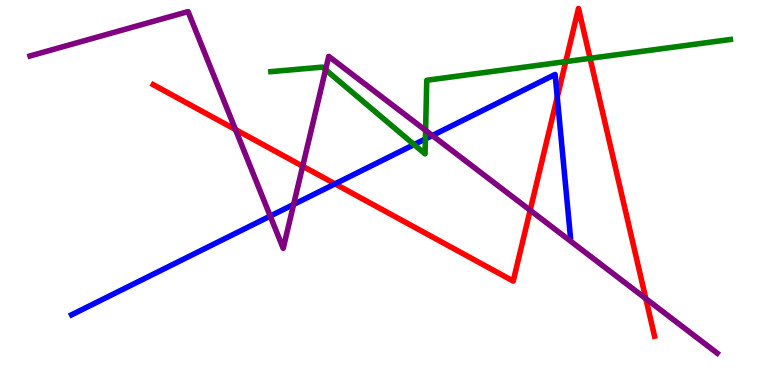[{'lines': ['blue', 'red'], 'intersections': [{'x': 4.32, 'y': 5.22}, {'x': 7.19, 'y': 7.48}]}, {'lines': ['green', 'red'], 'intersections': [{'x': 7.3, 'y': 8.4}, {'x': 7.61, 'y': 8.48}]}, {'lines': ['purple', 'red'], 'intersections': [{'x': 3.04, 'y': 6.64}, {'x': 3.91, 'y': 5.68}, {'x': 6.84, 'y': 4.54}, {'x': 8.33, 'y': 2.24}]}, {'lines': ['blue', 'green'], 'intersections': [{'x': 5.34, 'y': 6.24}, {'x': 5.49, 'y': 6.39}]}, {'lines': ['blue', 'purple'], 'intersections': [{'x': 3.49, 'y': 4.39}, {'x': 3.79, 'y': 4.69}, {'x': 5.58, 'y': 6.48}]}, {'lines': ['green', 'purple'], 'intersections': [{'x': 4.2, 'y': 8.19}, {'x': 5.49, 'y': 6.61}]}]